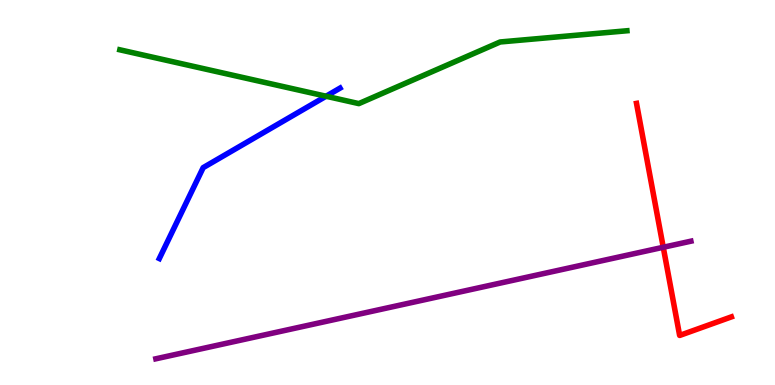[{'lines': ['blue', 'red'], 'intersections': []}, {'lines': ['green', 'red'], 'intersections': []}, {'lines': ['purple', 'red'], 'intersections': [{'x': 8.56, 'y': 3.58}]}, {'lines': ['blue', 'green'], 'intersections': [{'x': 4.21, 'y': 7.5}]}, {'lines': ['blue', 'purple'], 'intersections': []}, {'lines': ['green', 'purple'], 'intersections': []}]